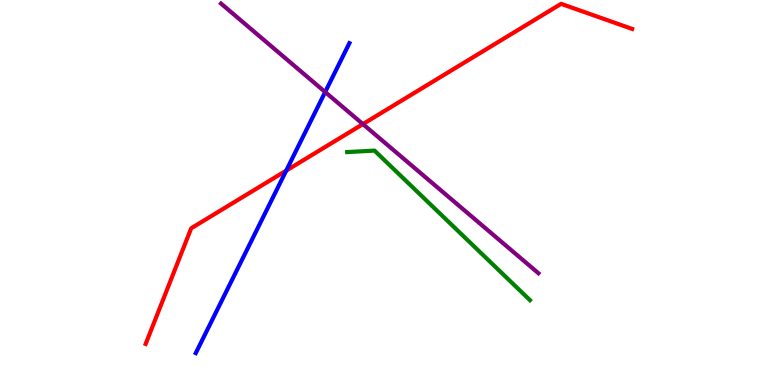[{'lines': ['blue', 'red'], 'intersections': [{'x': 3.69, 'y': 5.57}]}, {'lines': ['green', 'red'], 'intersections': []}, {'lines': ['purple', 'red'], 'intersections': [{'x': 4.68, 'y': 6.78}]}, {'lines': ['blue', 'green'], 'intersections': []}, {'lines': ['blue', 'purple'], 'intersections': [{'x': 4.2, 'y': 7.61}]}, {'lines': ['green', 'purple'], 'intersections': []}]